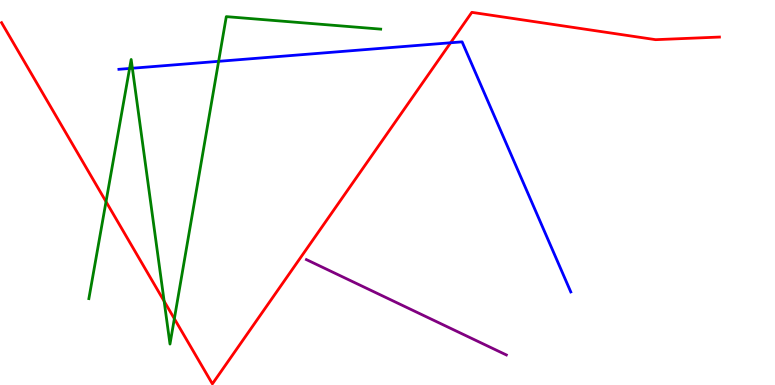[{'lines': ['blue', 'red'], 'intersections': [{'x': 5.81, 'y': 8.89}]}, {'lines': ['green', 'red'], 'intersections': [{'x': 1.37, 'y': 4.76}, {'x': 2.12, 'y': 2.18}, {'x': 2.25, 'y': 1.72}]}, {'lines': ['purple', 'red'], 'intersections': []}, {'lines': ['blue', 'green'], 'intersections': [{'x': 1.67, 'y': 8.22}, {'x': 1.71, 'y': 8.23}, {'x': 2.82, 'y': 8.41}]}, {'lines': ['blue', 'purple'], 'intersections': []}, {'lines': ['green', 'purple'], 'intersections': []}]